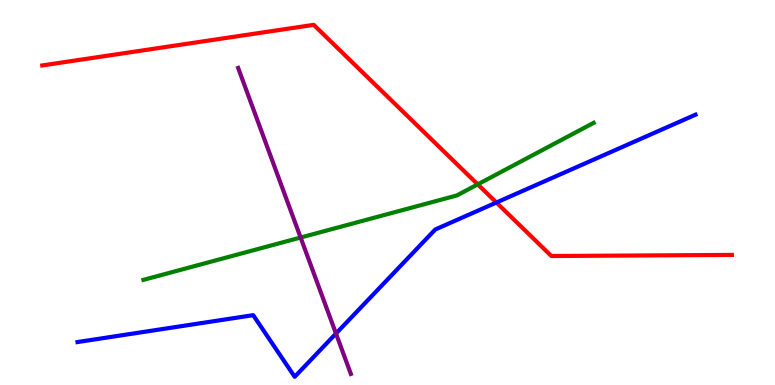[{'lines': ['blue', 'red'], 'intersections': [{'x': 6.41, 'y': 4.74}]}, {'lines': ['green', 'red'], 'intersections': [{'x': 6.16, 'y': 5.21}]}, {'lines': ['purple', 'red'], 'intersections': []}, {'lines': ['blue', 'green'], 'intersections': []}, {'lines': ['blue', 'purple'], 'intersections': [{'x': 4.34, 'y': 1.34}]}, {'lines': ['green', 'purple'], 'intersections': [{'x': 3.88, 'y': 3.83}]}]